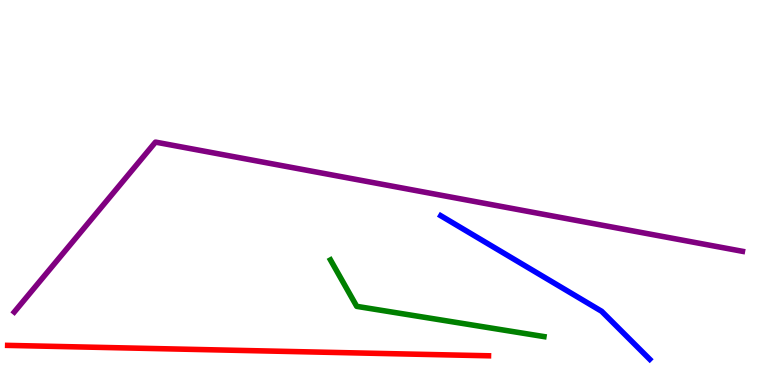[{'lines': ['blue', 'red'], 'intersections': []}, {'lines': ['green', 'red'], 'intersections': []}, {'lines': ['purple', 'red'], 'intersections': []}, {'lines': ['blue', 'green'], 'intersections': []}, {'lines': ['blue', 'purple'], 'intersections': []}, {'lines': ['green', 'purple'], 'intersections': []}]